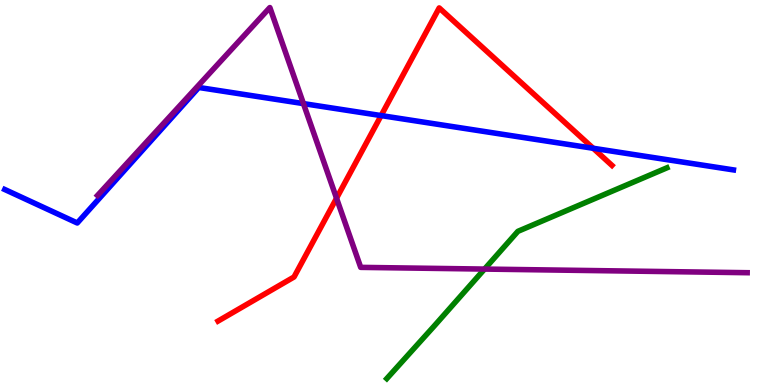[{'lines': ['blue', 'red'], 'intersections': [{'x': 4.92, 'y': 7.0}, {'x': 7.65, 'y': 6.15}]}, {'lines': ['green', 'red'], 'intersections': []}, {'lines': ['purple', 'red'], 'intersections': [{'x': 4.34, 'y': 4.85}]}, {'lines': ['blue', 'green'], 'intersections': []}, {'lines': ['blue', 'purple'], 'intersections': [{'x': 3.92, 'y': 7.31}]}, {'lines': ['green', 'purple'], 'intersections': [{'x': 6.25, 'y': 3.01}]}]